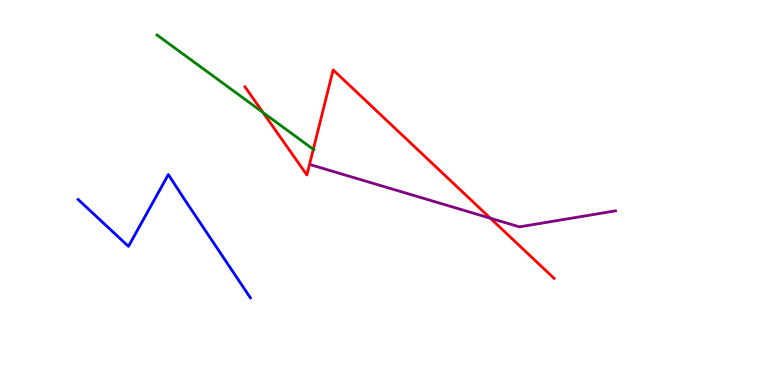[{'lines': ['blue', 'red'], 'intersections': []}, {'lines': ['green', 'red'], 'intersections': [{'x': 3.39, 'y': 7.08}, {'x': 4.04, 'y': 6.12}]}, {'lines': ['purple', 'red'], 'intersections': [{'x': 6.33, 'y': 4.33}]}, {'lines': ['blue', 'green'], 'intersections': []}, {'lines': ['blue', 'purple'], 'intersections': []}, {'lines': ['green', 'purple'], 'intersections': []}]